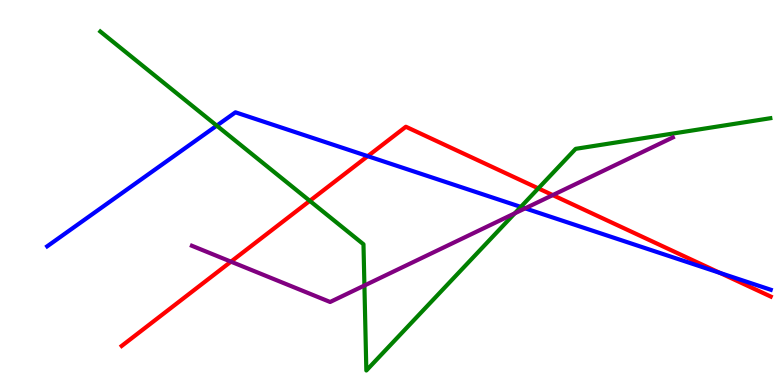[{'lines': ['blue', 'red'], 'intersections': [{'x': 4.74, 'y': 5.94}, {'x': 9.29, 'y': 2.91}]}, {'lines': ['green', 'red'], 'intersections': [{'x': 4.0, 'y': 4.78}, {'x': 6.95, 'y': 5.11}]}, {'lines': ['purple', 'red'], 'intersections': [{'x': 2.98, 'y': 3.2}, {'x': 7.13, 'y': 4.93}]}, {'lines': ['blue', 'green'], 'intersections': [{'x': 2.8, 'y': 6.74}, {'x': 6.72, 'y': 4.63}]}, {'lines': ['blue', 'purple'], 'intersections': [{'x': 6.78, 'y': 4.59}]}, {'lines': ['green', 'purple'], 'intersections': [{'x': 4.7, 'y': 2.58}, {'x': 6.64, 'y': 4.46}]}]